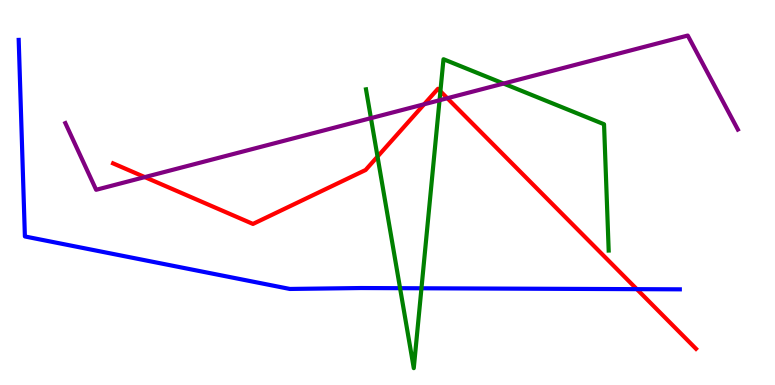[{'lines': ['blue', 'red'], 'intersections': [{'x': 8.22, 'y': 2.49}]}, {'lines': ['green', 'red'], 'intersections': [{'x': 4.87, 'y': 5.93}, {'x': 5.68, 'y': 7.63}]}, {'lines': ['purple', 'red'], 'intersections': [{'x': 1.87, 'y': 5.4}, {'x': 5.47, 'y': 7.29}, {'x': 5.77, 'y': 7.45}]}, {'lines': ['blue', 'green'], 'intersections': [{'x': 5.16, 'y': 2.51}, {'x': 5.44, 'y': 2.51}]}, {'lines': ['blue', 'purple'], 'intersections': []}, {'lines': ['green', 'purple'], 'intersections': [{'x': 4.79, 'y': 6.93}, {'x': 5.67, 'y': 7.4}, {'x': 6.5, 'y': 7.83}]}]